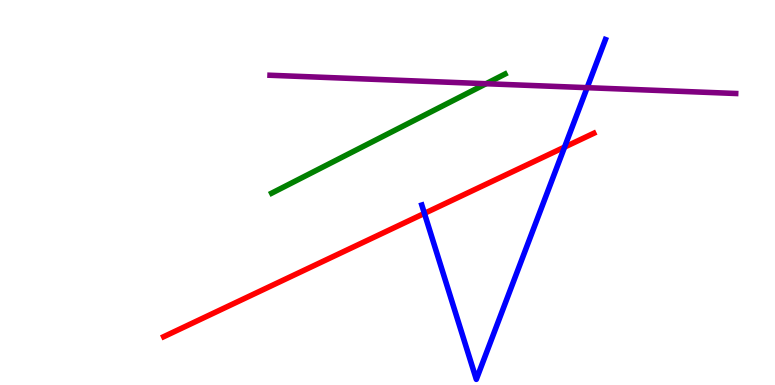[{'lines': ['blue', 'red'], 'intersections': [{'x': 5.48, 'y': 4.46}, {'x': 7.28, 'y': 6.18}]}, {'lines': ['green', 'red'], 'intersections': []}, {'lines': ['purple', 'red'], 'intersections': []}, {'lines': ['blue', 'green'], 'intersections': []}, {'lines': ['blue', 'purple'], 'intersections': [{'x': 7.58, 'y': 7.72}]}, {'lines': ['green', 'purple'], 'intersections': [{'x': 6.27, 'y': 7.83}]}]